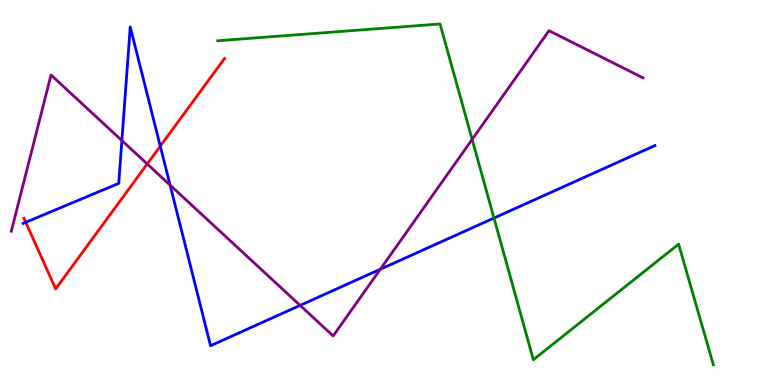[{'lines': ['blue', 'red'], 'intersections': [{'x': 0.332, 'y': 4.23}, {'x': 2.07, 'y': 6.2}]}, {'lines': ['green', 'red'], 'intersections': []}, {'lines': ['purple', 'red'], 'intersections': [{'x': 1.9, 'y': 5.74}]}, {'lines': ['blue', 'green'], 'intersections': [{'x': 6.37, 'y': 4.34}]}, {'lines': ['blue', 'purple'], 'intersections': [{'x': 1.57, 'y': 6.35}, {'x': 2.19, 'y': 5.19}, {'x': 3.87, 'y': 2.07}, {'x': 4.91, 'y': 3.01}]}, {'lines': ['green', 'purple'], 'intersections': [{'x': 6.09, 'y': 6.38}]}]